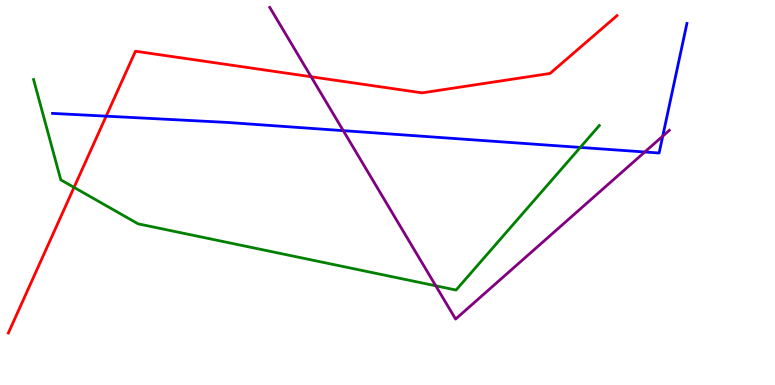[{'lines': ['blue', 'red'], 'intersections': [{'x': 1.37, 'y': 6.98}]}, {'lines': ['green', 'red'], 'intersections': [{'x': 0.955, 'y': 5.13}]}, {'lines': ['purple', 'red'], 'intersections': [{'x': 4.01, 'y': 8.01}]}, {'lines': ['blue', 'green'], 'intersections': [{'x': 7.49, 'y': 6.17}]}, {'lines': ['blue', 'purple'], 'intersections': [{'x': 4.43, 'y': 6.61}, {'x': 8.32, 'y': 6.05}, {'x': 8.55, 'y': 6.46}]}, {'lines': ['green', 'purple'], 'intersections': [{'x': 5.62, 'y': 2.58}]}]